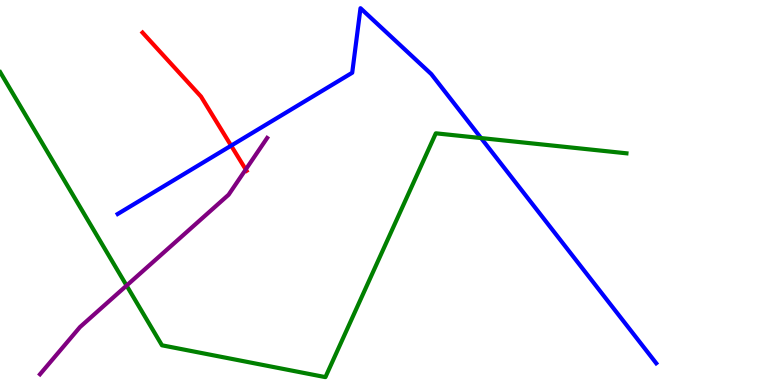[{'lines': ['blue', 'red'], 'intersections': [{'x': 2.98, 'y': 6.22}]}, {'lines': ['green', 'red'], 'intersections': []}, {'lines': ['purple', 'red'], 'intersections': [{'x': 3.17, 'y': 5.6}]}, {'lines': ['blue', 'green'], 'intersections': [{'x': 6.21, 'y': 6.41}]}, {'lines': ['blue', 'purple'], 'intersections': []}, {'lines': ['green', 'purple'], 'intersections': [{'x': 1.63, 'y': 2.58}]}]